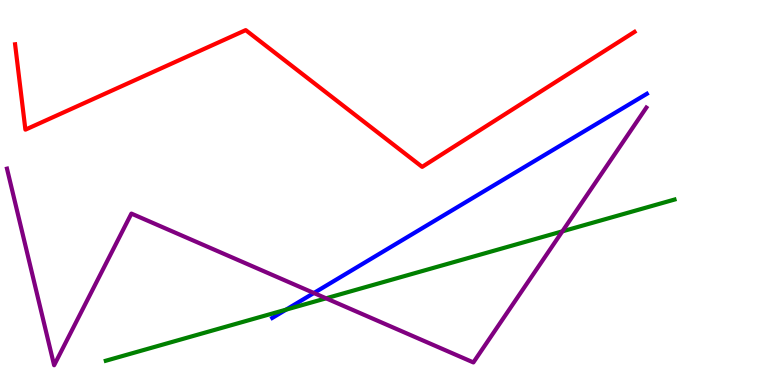[{'lines': ['blue', 'red'], 'intersections': []}, {'lines': ['green', 'red'], 'intersections': []}, {'lines': ['purple', 'red'], 'intersections': []}, {'lines': ['blue', 'green'], 'intersections': [{'x': 3.69, 'y': 1.96}]}, {'lines': ['blue', 'purple'], 'intersections': [{'x': 4.05, 'y': 2.39}]}, {'lines': ['green', 'purple'], 'intersections': [{'x': 4.21, 'y': 2.25}, {'x': 7.26, 'y': 3.99}]}]